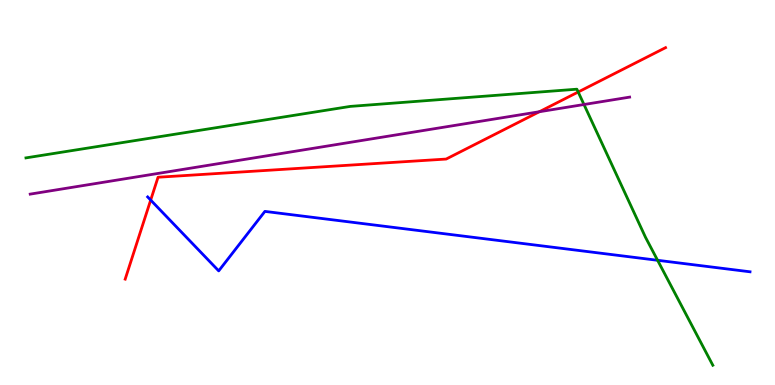[{'lines': ['blue', 'red'], 'intersections': [{'x': 1.94, 'y': 4.8}]}, {'lines': ['green', 'red'], 'intersections': [{'x': 7.46, 'y': 7.61}]}, {'lines': ['purple', 'red'], 'intersections': [{'x': 6.96, 'y': 7.1}]}, {'lines': ['blue', 'green'], 'intersections': [{'x': 8.49, 'y': 3.24}]}, {'lines': ['blue', 'purple'], 'intersections': []}, {'lines': ['green', 'purple'], 'intersections': [{'x': 7.54, 'y': 7.29}]}]